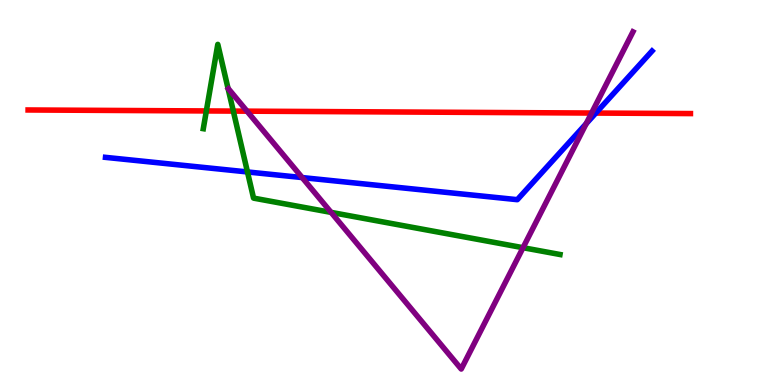[{'lines': ['blue', 'red'], 'intersections': [{'x': 7.69, 'y': 7.06}]}, {'lines': ['green', 'red'], 'intersections': [{'x': 2.66, 'y': 7.12}, {'x': 3.01, 'y': 7.11}]}, {'lines': ['purple', 'red'], 'intersections': [{'x': 3.19, 'y': 7.11}, {'x': 7.63, 'y': 7.06}]}, {'lines': ['blue', 'green'], 'intersections': [{'x': 3.19, 'y': 5.53}]}, {'lines': ['blue', 'purple'], 'intersections': [{'x': 3.9, 'y': 5.39}, {'x': 7.56, 'y': 6.79}]}, {'lines': ['green', 'purple'], 'intersections': [{'x': 4.27, 'y': 4.48}, {'x': 6.75, 'y': 3.57}]}]